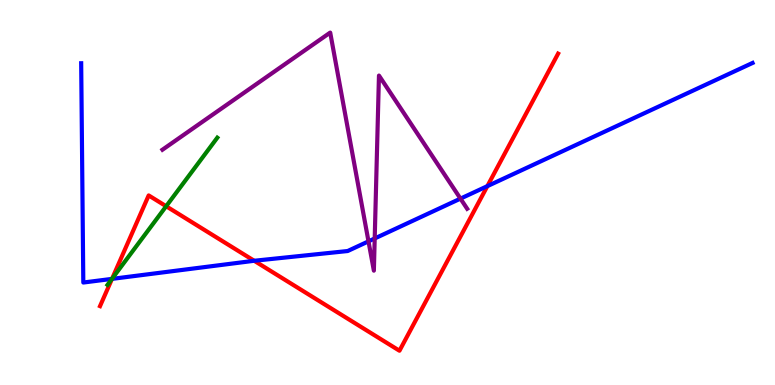[{'lines': ['blue', 'red'], 'intersections': [{'x': 1.45, 'y': 2.76}, {'x': 3.28, 'y': 3.23}, {'x': 6.29, 'y': 5.17}]}, {'lines': ['green', 'red'], 'intersections': [{'x': 1.45, 'y': 2.76}, {'x': 2.14, 'y': 4.64}]}, {'lines': ['purple', 'red'], 'intersections': []}, {'lines': ['blue', 'green'], 'intersections': [{'x': 1.44, 'y': 2.76}]}, {'lines': ['blue', 'purple'], 'intersections': [{'x': 4.75, 'y': 3.73}, {'x': 4.83, 'y': 3.81}, {'x': 5.94, 'y': 4.84}]}, {'lines': ['green', 'purple'], 'intersections': []}]